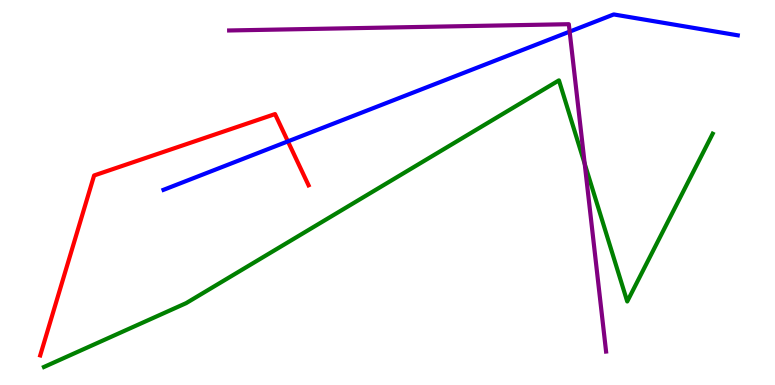[{'lines': ['blue', 'red'], 'intersections': [{'x': 3.71, 'y': 6.33}]}, {'lines': ['green', 'red'], 'intersections': []}, {'lines': ['purple', 'red'], 'intersections': []}, {'lines': ['blue', 'green'], 'intersections': []}, {'lines': ['blue', 'purple'], 'intersections': [{'x': 7.35, 'y': 9.18}]}, {'lines': ['green', 'purple'], 'intersections': [{'x': 7.54, 'y': 5.75}]}]